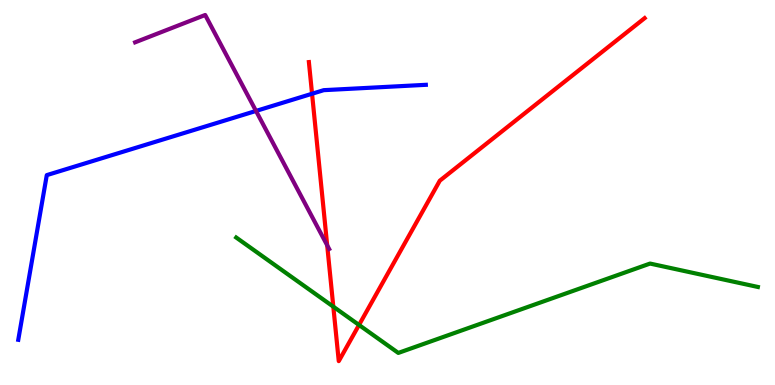[{'lines': ['blue', 'red'], 'intersections': [{'x': 4.03, 'y': 7.56}]}, {'lines': ['green', 'red'], 'intersections': [{'x': 4.3, 'y': 2.03}, {'x': 4.63, 'y': 1.56}]}, {'lines': ['purple', 'red'], 'intersections': [{'x': 4.22, 'y': 3.63}]}, {'lines': ['blue', 'green'], 'intersections': []}, {'lines': ['blue', 'purple'], 'intersections': [{'x': 3.3, 'y': 7.12}]}, {'lines': ['green', 'purple'], 'intersections': []}]